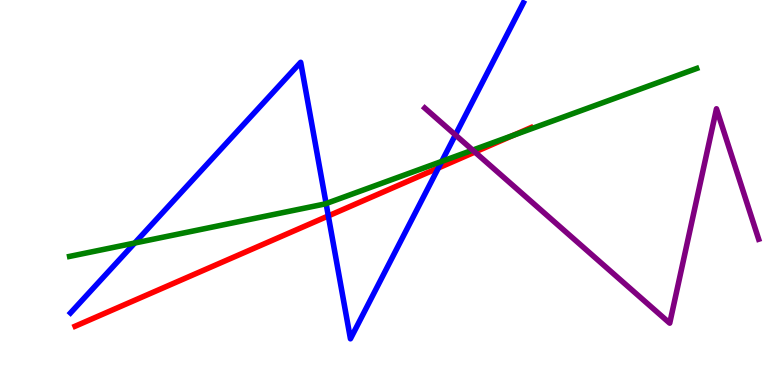[{'lines': ['blue', 'red'], 'intersections': [{'x': 4.24, 'y': 4.39}, {'x': 5.66, 'y': 5.64}]}, {'lines': ['green', 'red'], 'intersections': [{'x': 6.62, 'y': 6.49}]}, {'lines': ['purple', 'red'], 'intersections': [{'x': 6.13, 'y': 6.05}]}, {'lines': ['blue', 'green'], 'intersections': [{'x': 1.74, 'y': 3.69}, {'x': 4.21, 'y': 4.71}, {'x': 5.7, 'y': 5.81}]}, {'lines': ['blue', 'purple'], 'intersections': [{'x': 5.88, 'y': 6.5}]}, {'lines': ['green', 'purple'], 'intersections': [{'x': 6.1, 'y': 6.1}]}]